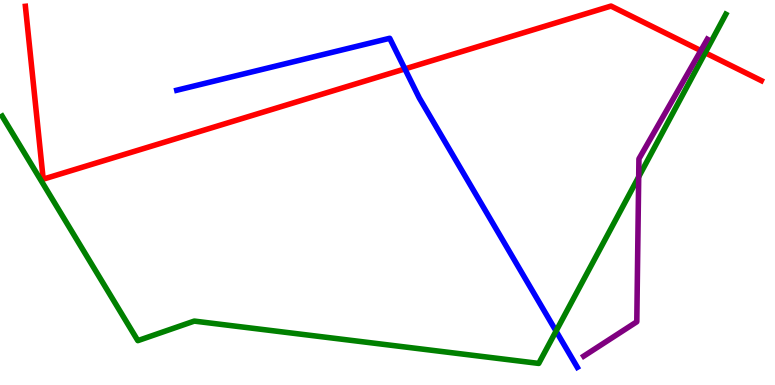[{'lines': ['blue', 'red'], 'intersections': [{'x': 5.22, 'y': 8.21}]}, {'lines': ['green', 'red'], 'intersections': [{'x': 9.1, 'y': 8.63}]}, {'lines': ['purple', 'red'], 'intersections': [{'x': 9.04, 'y': 8.69}]}, {'lines': ['blue', 'green'], 'intersections': [{'x': 7.18, 'y': 1.4}]}, {'lines': ['blue', 'purple'], 'intersections': []}, {'lines': ['green', 'purple'], 'intersections': [{'x': 8.24, 'y': 5.41}]}]